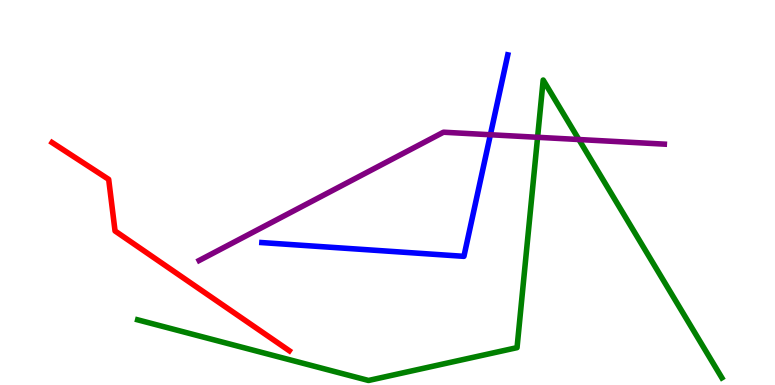[{'lines': ['blue', 'red'], 'intersections': []}, {'lines': ['green', 'red'], 'intersections': []}, {'lines': ['purple', 'red'], 'intersections': []}, {'lines': ['blue', 'green'], 'intersections': []}, {'lines': ['blue', 'purple'], 'intersections': [{'x': 6.33, 'y': 6.5}]}, {'lines': ['green', 'purple'], 'intersections': [{'x': 6.94, 'y': 6.43}, {'x': 7.47, 'y': 6.38}]}]